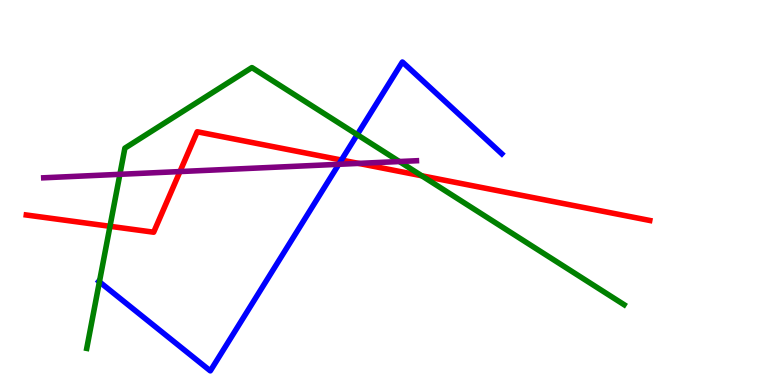[{'lines': ['blue', 'red'], 'intersections': [{'x': 4.41, 'y': 5.84}]}, {'lines': ['green', 'red'], 'intersections': [{'x': 1.42, 'y': 4.12}, {'x': 5.44, 'y': 5.43}]}, {'lines': ['purple', 'red'], 'intersections': [{'x': 2.32, 'y': 5.54}, {'x': 4.63, 'y': 5.76}]}, {'lines': ['blue', 'green'], 'intersections': [{'x': 1.28, 'y': 2.68}, {'x': 4.61, 'y': 6.5}]}, {'lines': ['blue', 'purple'], 'intersections': [{'x': 4.37, 'y': 5.73}]}, {'lines': ['green', 'purple'], 'intersections': [{'x': 1.55, 'y': 5.47}, {'x': 5.15, 'y': 5.8}]}]